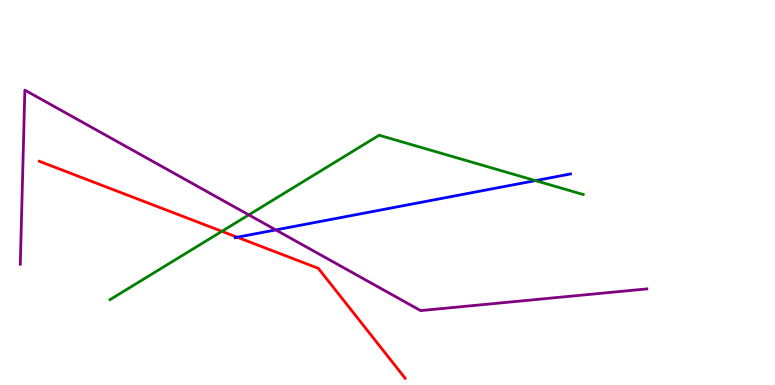[{'lines': ['blue', 'red'], 'intersections': [{'x': 3.06, 'y': 3.84}]}, {'lines': ['green', 'red'], 'intersections': [{'x': 2.86, 'y': 3.99}]}, {'lines': ['purple', 'red'], 'intersections': []}, {'lines': ['blue', 'green'], 'intersections': [{'x': 6.91, 'y': 5.31}]}, {'lines': ['blue', 'purple'], 'intersections': [{'x': 3.56, 'y': 4.03}]}, {'lines': ['green', 'purple'], 'intersections': [{'x': 3.21, 'y': 4.42}]}]